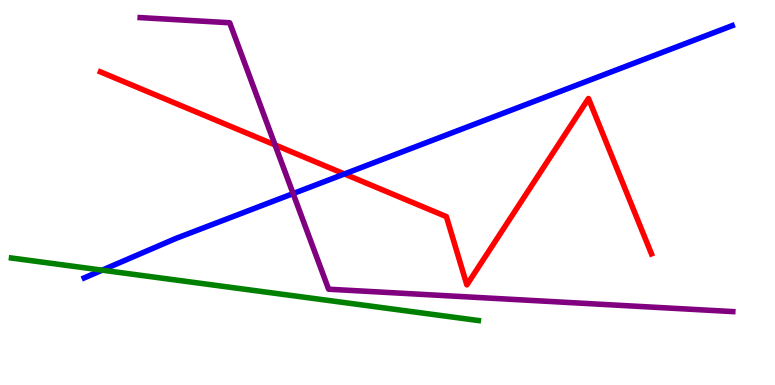[{'lines': ['blue', 'red'], 'intersections': [{'x': 4.44, 'y': 5.48}]}, {'lines': ['green', 'red'], 'intersections': []}, {'lines': ['purple', 'red'], 'intersections': [{'x': 3.55, 'y': 6.24}]}, {'lines': ['blue', 'green'], 'intersections': [{'x': 1.32, 'y': 2.98}]}, {'lines': ['blue', 'purple'], 'intersections': [{'x': 3.78, 'y': 4.97}]}, {'lines': ['green', 'purple'], 'intersections': []}]